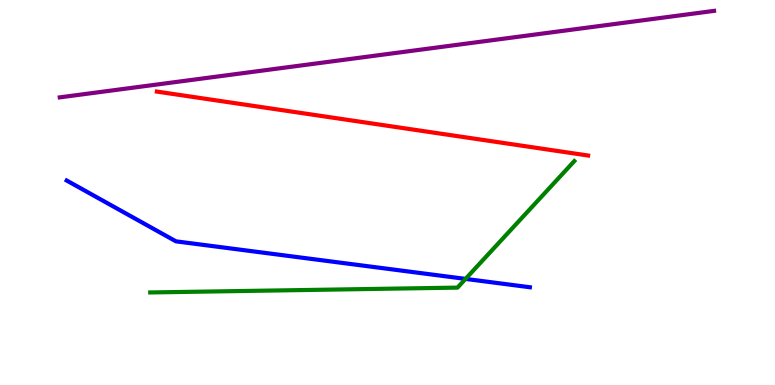[{'lines': ['blue', 'red'], 'intersections': []}, {'lines': ['green', 'red'], 'intersections': []}, {'lines': ['purple', 'red'], 'intersections': []}, {'lines': ['blue', 'green'], 'intersections': [{'x': 6.01, 'y': 2.76}]}, {'lines': ['blue', 'purple'], 'intersections': []}, {'lines': ['green', 'purple'], 'intersections': []}]